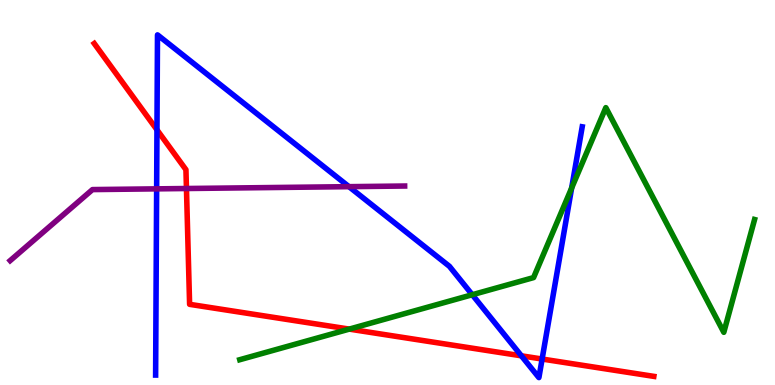[{'lines': ['blue', 'red'], 'intersections': [{'x': 2.03, 'y': 6.63}, {'x': 6.73, 'y': 0.758}, {'x': 7.0, 'y': 0.674}]}, {'lines': ['green', 'red'], 'intersections': [{'x': 4.51, 'y': 1.45}]}, {'lines': ['purple', 'red'], 'intersections': [{'x': 2.41, 'y': 5.1}]}, {'lines': ['blue', 'green'], 'intersections': [{'x': 6.09, 'y': 2.34}, {'x': 7.38, 'y': 5.12}]}, {'lines': ['blue', 'purple'], 'intersections': [{'x': 2.02, 'y': 5.09}, {'x': 4.5, 'y': 5.15}]}, {'lines': ['green', 'purple'], 'intersections': []}]